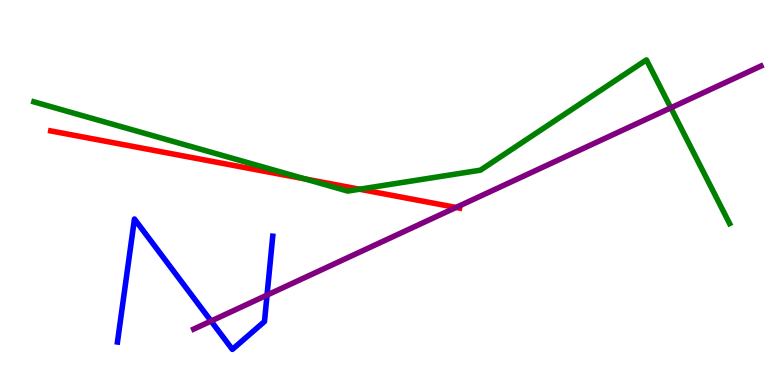[{'lines': ['blue', 'red'], 'intersections': []}, {'lines': ['green', 'red'], 'intersections': [{'x': 3.94, 'y': 5.35}, {'x': 4.64, 'y': 5.09}]}, {'lines': ['purple', 'red'], 'intersections': [{'x': 5.88, 'y': 4.61}]}, {'lines': ['blue', 'green'], 'intersections': []}, {'lines': ['blue', 'purple'], 'intersections': [{'x': 2.72, 'y': 1.66}, {'x': 3.45, 'y': 2.34}]}, {'lines': ['green', 'purple'], 'intersections': [{'x': 8.66, 'y': 7.2}]}]